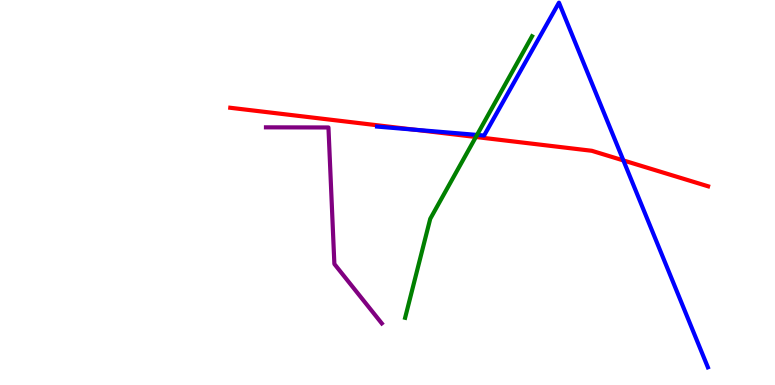[{'lines': ['blue', 'red'], 'intersections': [{'x': 5.35, 'y': 6.63}, {'x': 8.04, 'y': 5.83}]}, {'lines': ['green', 'red'], 'intersections': [{'x': 6.14, 'y': 6.44}]}, {'lines': ['purple', 'red'], 'intersections': []}, {'lines': ['blue', 'green'], 'intersections': [{'x': 6.16, 'y': 6.5}]}, {'lines': ['blue', 'purple'], 'intersections': []}, {'lines': ['green', 'purple'], 'intersections': []}]